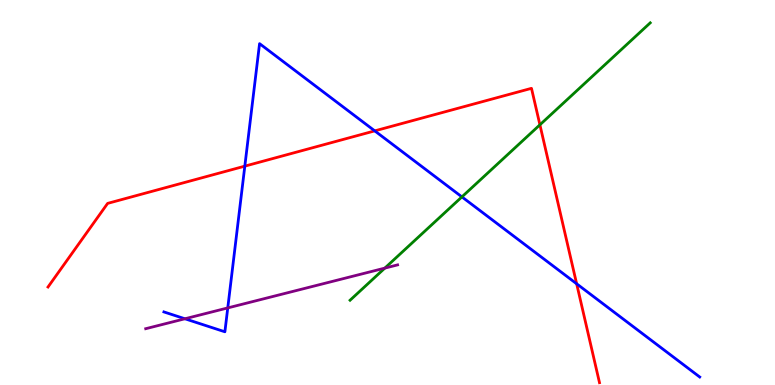[{'lines': ['blue', 'red'], 'intersections': [{'x': 3.16, 'y': 5.68}, {'x': 4.84, 'y': 6.6}, {'x': 7.44, 'y': 2.63}]}, {'lines': ['green', 'red'], 'intersections': [{'x': 6.97, 'y': 6.76}]}, {'lines': ['purple', 'red'], 'intersections': []}, {'lines': ['blue', 'green'], 'intersections': [{'x': 5.96, 'y': 4.89}]}, {'lines': ['blue', 'purple'], 'intersections': [{'x': 2.39, 'y': 1.72}, {'x': 2.94, 'y': 2.0}]}, {'lines': ['green', 'purple'], 'intersections': [{'x': 4.97, 'y': 3.04}]}]